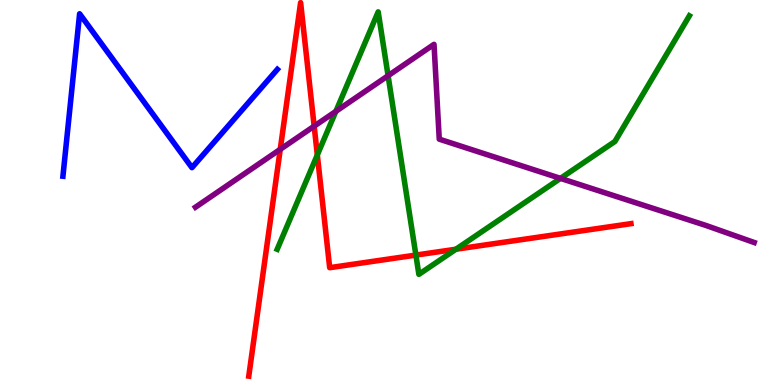[{'lines': ['blue', 'red'], 'intersections': []}, {'lines': ['green', 'red'], 'intersections': [{'x': 4.09, 'y': 5.98}, {'x': 5.37, 'y': 3.37}, {'x': 5.88, 'y': 3.53}]}, {'lines': ['purple', 'red'], 'intersections': [{'x': 3.62, 'y': 6.12}, {'x': 4.05, 'y': 6.72}]}, {'lines': ['blue', 'green'], 'intersections': []}, {'lines': ['blue', 'purple'], 'intersections': []}, {'lines': ['green', 'purple'], 'intersections': [{'x': 4.33, 'y': 7.11}, {'x': 5.01, 'y': 8.03}, {'x': 7.23, 'y': 5.37}]}]